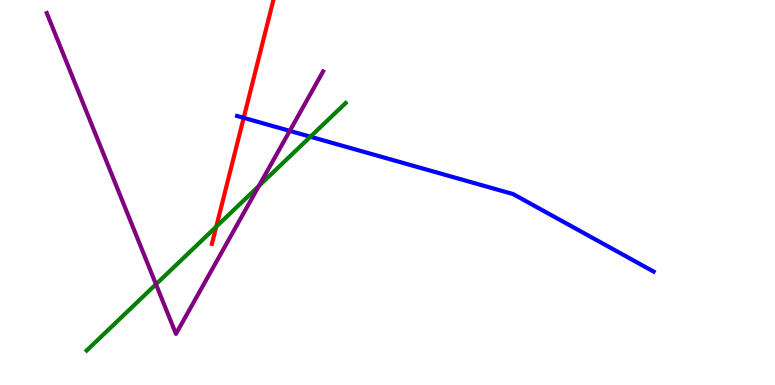[{'lines': ['blue', 'red'], 'intersections': [{'x': 3.14, 'y': 6.94}]}, {'lines': ['green', 'red'], 'intersections': [{'x': 2.79, 'y': 4.11}]}, {'lines': ['purple', 'red'], 'intersections': []}, {'lines': ['blue', 'green'], 'intersections': [{'x': 4.01, 'y': 6.45}]}, {'lines': ['blue', 'purple'], 'intersections': [{'x': 3.74, 'y': 6.6}]}, {'lines': ['green', 'purple'], 'intersections': [{'x': 2.01, 'y': 2.62}, {'x': 3.34, 'y': 5.17}]}]